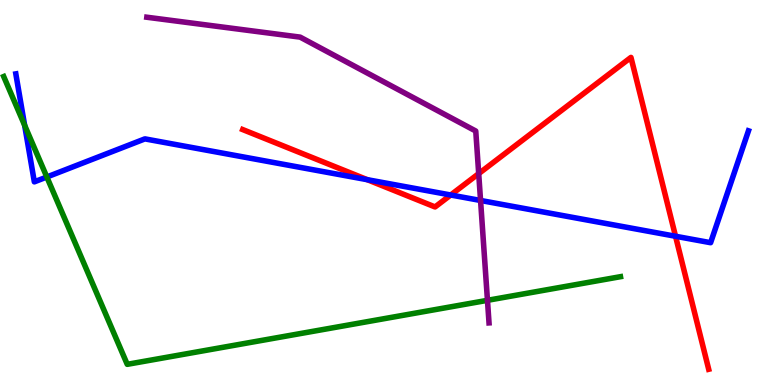[{'lines': ['blue', 'red'], 'intersections': [{'x': 4.74, 'y': 5.33}, {'x': 5.82, 'y': 4.94}, {'x': 8.72, 'y': 3.86}]}, {'lines': ['green', 'red'], 'intersections': []}, {'lines': ['purple', 'red'], 'intersections': [{'x': 6.18, 'y': 5.49}]}, {'lines': ['blue', 'green'], 'intersections': [{'x': 0.318, 'y': 6.75}, {'x': 0.604, 'y': 5.4}]}, {'lines': ['blue', 'purple'], 'intersections': [{'x': 6.2, 'y': 4.79}]}, {'lines': ['green', 'purple'], 'intersections': [{'x': 6.29, 'y': 2.2}]}]